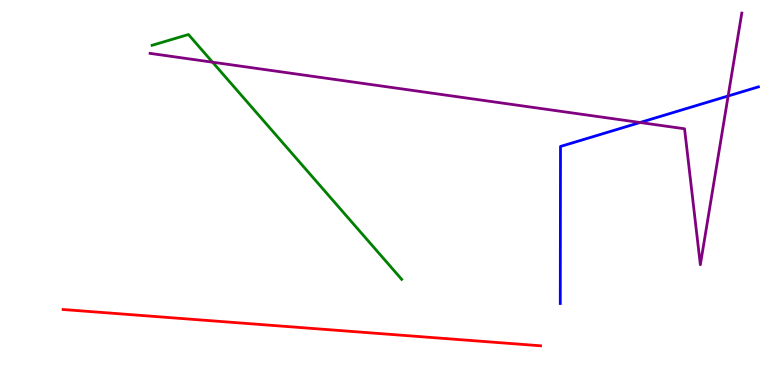[{'lines': ['blue', 'red'], 'intersections': []}, {'lines': ['green', 'red'], 'intersections': []}, {'lines': ['purple', 'red'], 'intersections': []}, {'lines': ['blue', 'green'], 'intersections': []}, {'lines': ['blue', 'purple'], 'intersections': [{'x': 8.26, 'y': 6.82}, {'x': 9.4, 'y': 7.51}]}, {'lines': ['green', 'purple'], 'intersections': [{'x': 2.74, 'y': 8.38}]}]